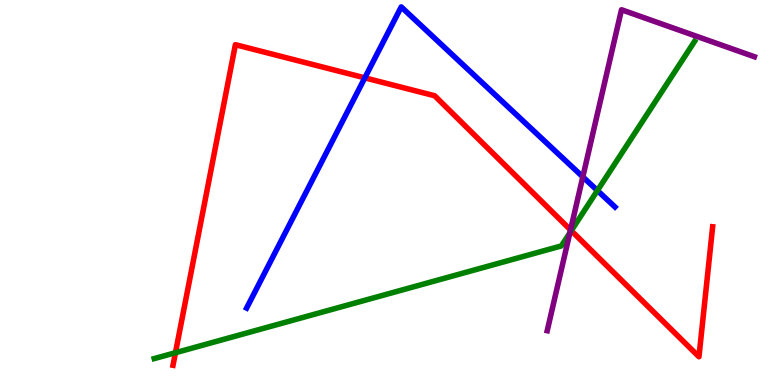[{'lines': ['blue', 'red'], 'intersections': [{'x': 4.71, 'y': 7.98}]}, {'lines': ['green', 'red'], 'intersections': [{'x': 2.26, 'y': 0.838}, {'x': 7.37, 'y': 4.01}]}, {'lines': ['purple', 'red'], 'intersections': [{'x': 7.36, 'y': 4.03}]}, {'lines': ['blue', 'green'], 'intersections': [{'x': 7.71, 'y': 5.05}]}, {'lines': ['blue', 'purple'], 'intersections': [{'x': 7.52, 'y': 5.41}]}, {'lines': ['green', 'purple'], 'intersections': [{'x': 7.35, 'y': 3.95}]}]